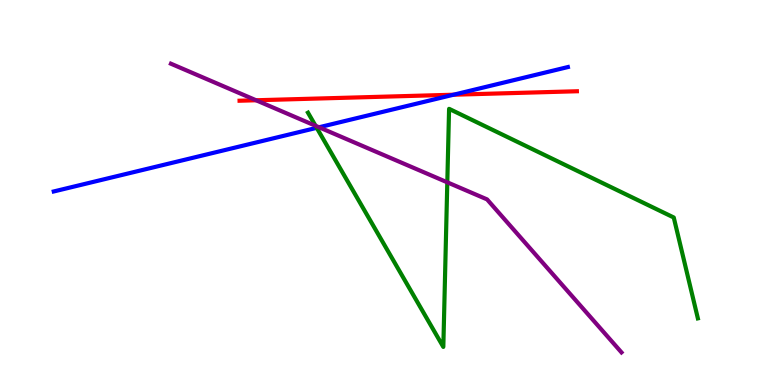[{'lines': ['blue', 'red'], 'intersections': [{'x': 5.85, 'y': 7.54}]}, {'lines': ['green', 'red'], 'intersections': []}, {'lines': ['purple', 'red'], 'intersections': [{'x': 3.3, 'y': 7.4}]}, {'lines': ['blue', 'green'], 'intersections': [{'x': 4.09, 'y': 6.68}]}, {'lines': ['blue', 'purple'], 'intersections': [{'x': 4.12, 'y': 6.69}]}, {'lines': ['green', 'purple'], 'intersections': [{'x': 4.07, 'y': 6.73}, {'x': 5.77, 'y': 5.26}]}]